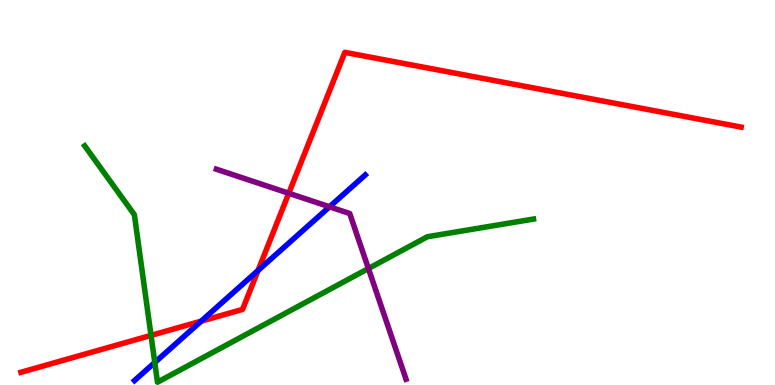[{'lines': ['blue', 'red'], 'intersections': [{'x': 2.6, 'y': 1.66}, {'x': 3.33, 'y': 2.97}]}, {'lines': ['green', 'red'], 'intersections': [{'x': 1.95, 'y': 1.29}]}, {'lines': ['purple', 'red'], 'intersections': [{'x': 3.73, 'y': 4.98}]}, {'lines': ['blue', 'green'], 'intersections': [{'x': 2.0, 'y': 0.585}]}, {'lines': ['blue', 'purple'], 'intersections': [{'x': 4.25, 'y': 4.63}]}, {'lines': ['green', 'purple'], 'intersections': [{'x': 4.75, 'y': 3.03}]}]